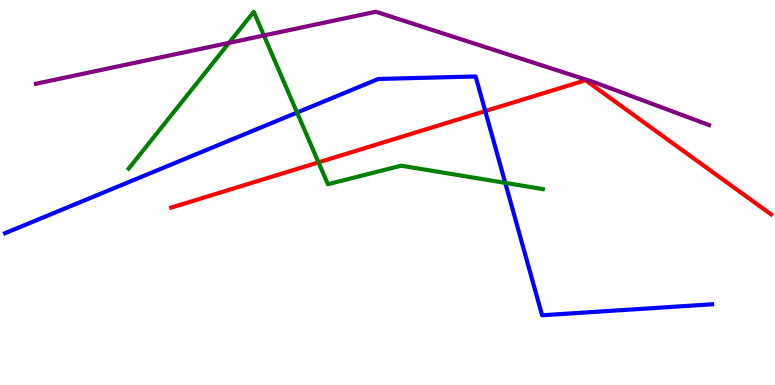[{'lines': ['blue', 'red'], 'intersections': [{'x': 6.26, 'y': 7.11}]}, {'lines': ['green', 'red'], 'intersections': [{'x': 4.11, 'y': 5.78}]}, {'lines': ['purple', 'red'], 'intersections': []}, {'lines': ['blue', 'green'], 'intersections': [{'x': 3.83, 'y': 7.08}, {'x': 6.52, 'y': 5.25}]}, {'lines': ['blue', 'purple'], 'intersections': []}, {'lines': ['green', 'purple'], 'intersections': [{'x': 2.96, 'y': 8.89}, {'x': 3.41, 'y': 9.08}]}]